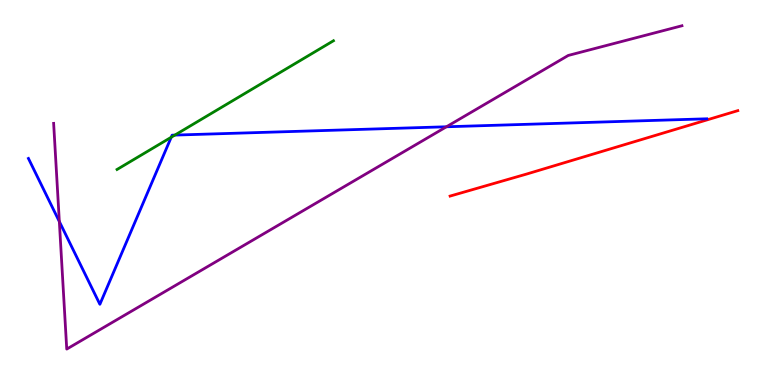[{'lines': ['blue', 'red'], 'intersections': []}, {'lines': ['green', 'red'], 'intersections': []}, {'lines': ['purple', 'red'], 'intersections': []}, {'lines': ['blue', 'green'], 'intersections': [{'x': 2.21, 'y': 6.43}, {'x': 2.26, 'y': 6.49}]}, {'lines': ['blue', 'purple'], 'intersections': [{'x': 0.766, 'y': 4.25}, {'x': 5.76, 'y': 6.71}]}, {'lines': ['green', 'purple'], 'intersections': []}]